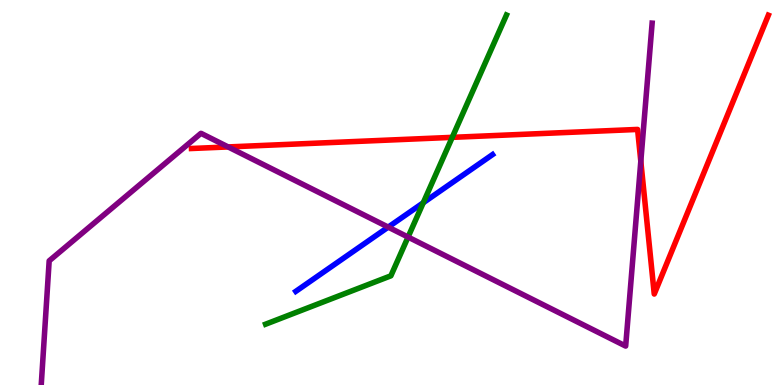[{'lines': ['blue', 'red'], 'intersections': []}, {'lines': ['green', 'red'], 'intersections': [{'x': 5.84, 'y': 6.43}]}, {'lines': ['purple', 'red'], 'intersections': [{'x': 2.94, 'y': 6.18}, {'x': 8.27, 'y': 5.81}]}, {'lines': ['blue', 'green'], 'intersections': [{'x': 5.46, 'y': 4.73}]}, {'lines': ['blue', 'purple'], 'intersections': [{'x': 5.01, 'y': 4.1}]}, {'lines': ['green', 'purple'], 'intersections': [{'x': 5.27, 'y': 3.84}]}]